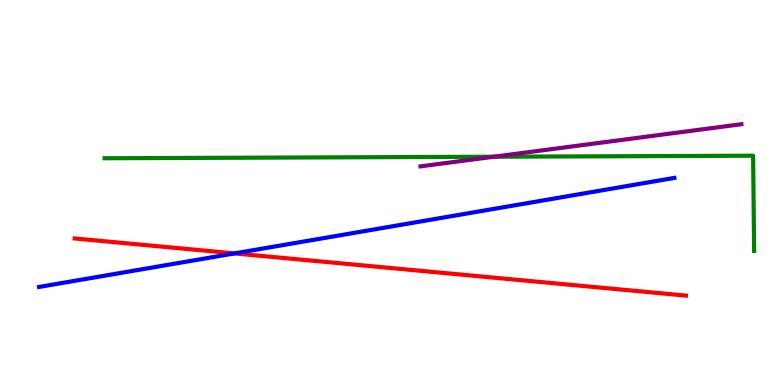[{'lines': ['blue', 'red'], 'intersections': [{'x': 3.03, 'y': 3.42}]}, {'lines': ['green', 'red'], 'intersections': []}, {'lines': ['purple', 'red'], 'intersections': []}, {'lines': ['blue', 'green'], 'intersections': []}, {'lines': ['blue', 'purple'], 'intersections': []}, {'lines': ['green', 'purple'], 'intersections': [{'x': 6.37, 'y': 5.93}]}]